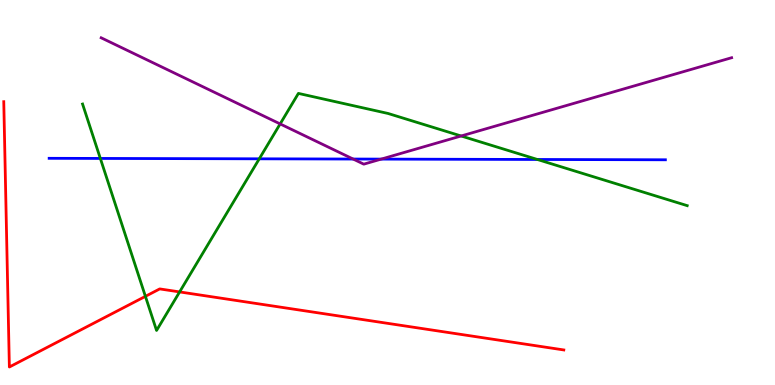[{'lines': ['blue', 'red'], 'intersections': []}, {'lines': ['green', 'red'], 'intersections': [{'x': 1.88, 'y': 2.3}, {'x': 2.32, 'y': 2.42}]}, {'lines': ['purple', 'red'], 'intersections': []}, {'lines': ['blue', 'green'], 'intersections': [{'x': 1.29, 'y': 5.88}, {'x': 3.35, 'y': 5.87}, {'x': 6.93, 'y': 5.86}]}, {'lines': ['blue', 'purple'], 'intersections': [{'x': 4.56, 'y': 5.87}, {'x': 4.92, 'y': 5.87}]}, {'lines': ['green', 'purple'], 'intersections': [{'x': 3.61, 'y': 6.78}, {'x': 5.95, 'y': 6.47}]}]